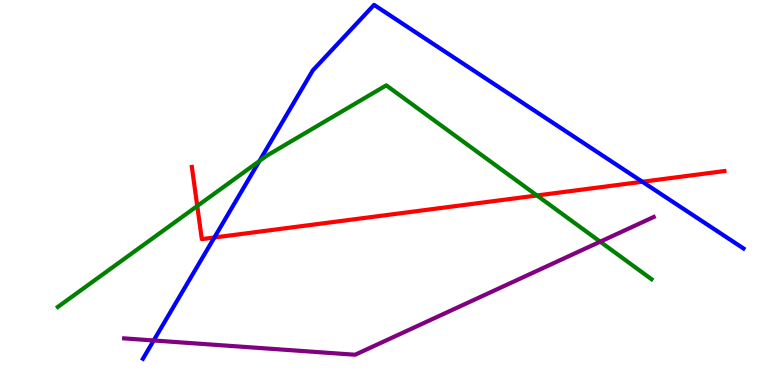[{'lines': ['blue', 'red'], 'intersections': [{'x': 2.77, 'y': 3.83}, {'x': 8.29, 'y': 5.28}]}, {'lines': ['green', 'red'], 'intersections': [{'x': 2.55, 'y': 4.65}, {'x': 6.93, 'y': 4.92}]}, {'lines': ['purple', 'red'], 'intersections': []}, {'lines': ['blue', 'green'], 'intersections': [{'x': 3.35, 'y': 5.82}]}, {'lines': ['blue', 'purple'], 'intersections': [{'x': 1.98, 'y': 1.16}]}, {'lines': ['green', 'purple'], 'intersections': [{'x': 7.74, 'y': 3.72}]}]